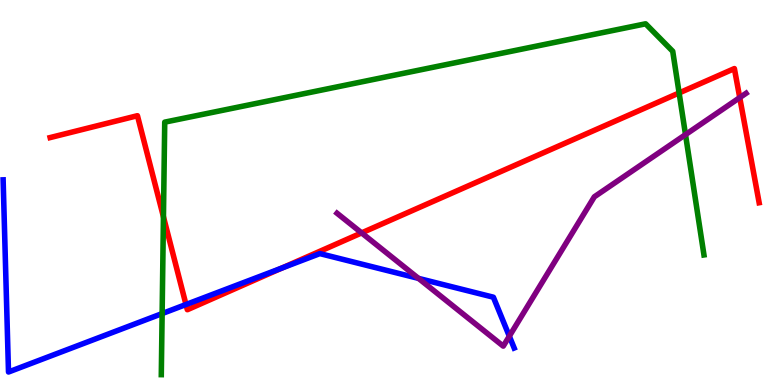[{'lines': ['blue', 'red'], 'intersections': [{'x': 2.4, 'y': 2.09}, {'x': 3.64, 'y': 3.04}]}, {'lines': ['green', 'red'], 'intersections': [{'x': 2.11, 'y': 4.37}, {'x': 8.76, 'y': 7.59}]}, {'lines': ['purple', 'red'], 'intersections': [{'x': 4.67, 'y': 3.95}, {'x': 9.55, 'y': 7.46}]}, {'lines': ['blue', 'green'], 'intersections': [{'x': 2.09, 'y': 1.86}]}, {'lines': ['blue', 'purple'], 'intersections': [{'x': 5.4, 'y': 2.77}, {'x': 6.57, 'y': 1.27}]}, {'lines': ['green', 'purple'], 'intersections': [{'x': 8.85, 'y': 6.5}]}]